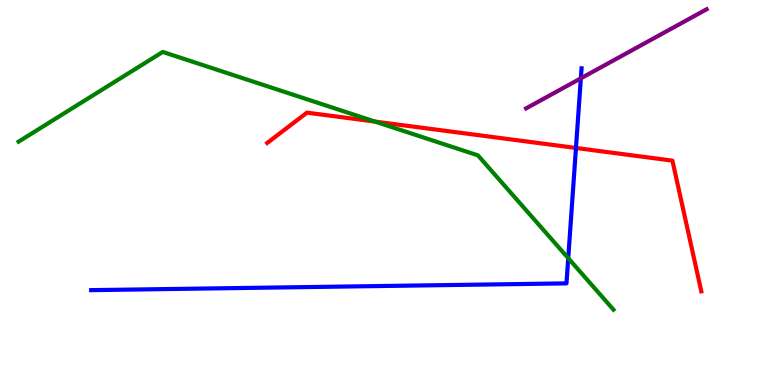[{'lines': ['blue', 'red'], 'intersections': [{'x': 7.43, 'y': 6.16}]}, {'lines': ['green', 'red'], 'intersections': [{'x': 4.84, 'y': 6.84}]}, {'lines': ['purple', 'red'], 'intersections': []}, {'lines': ['blue', 'green'], 'intersections': [{'x': 7.33, 'y': 3.29}]}, {'lines': ['blue', 'purple'], 'intersections': [{'x': 7.49, 'y': 7.97}]}, {'lines': ['green', 'purple'], 'intersections': []}]